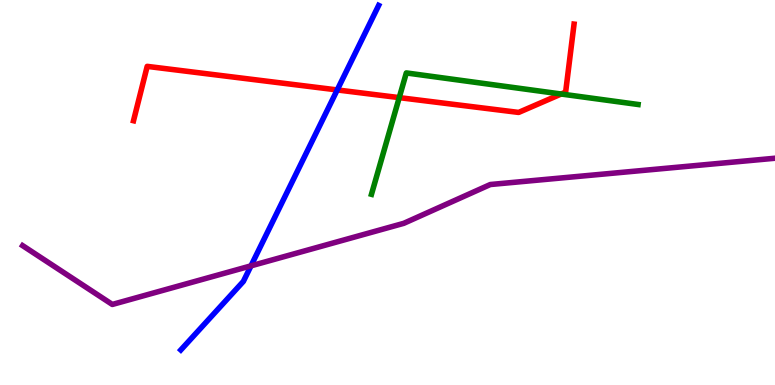[{'lines': ['blue', 'red'], 'intersections': [{'x': 4.35, 'y': 7.66}]}, {'lines': ['green', 'red'], 'intersections': [{'x': 5.15, 'y': 7.46}, {'x': 7.24, 'y': 7.56}]}, {'lines': ['purple', 'red'], 'intersections': []}, {'lines': ['blue', 'green'], 'intersections': []}, {'lines': ['blue', 'purple'], 'intersections': [{'x': 3.24, 'y': 3.09}]}, {'lines': ['green', 'purple'], 'intersections': []}]